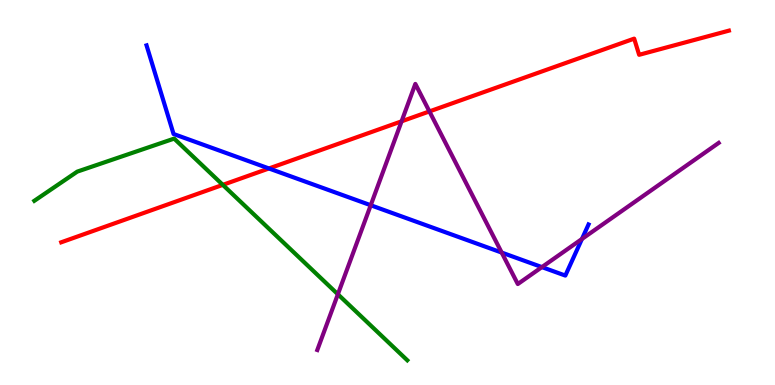[{'lines': ['blue', 'red'], 'intersections': [{'x': 3.47, 'y': 5.62}]}, {'lines': ['green', 'red'], 'intersections': [{'x': 2.87, 'y': 5.2}]}, {'lines': ['purple', 'red'], 'intersections': [{'x': 5.18, 'y': 6.85}, {'x': 5.54, 'y': 7.11}]}, {'lines': ['blue', 'green'], 'intersections': []}, {'lines': ['blue', 'purple'], 'intersections': [{'x': 4.78, 'y': 4.67}, {'x': 6.47, 'y': 3.44}, {'x': 6.99, 'y': 3.06}, {'x': 7.51, 'y': 3.79}]}, {'lines': ['green', 'purple'], 'intersections': [{'x': 4.36, 'y': 2.36}]}]